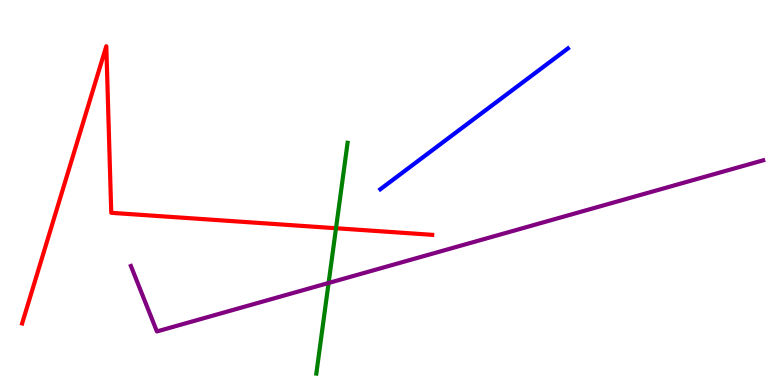[{'lines': ['blue', 'red'], 'intersections': []}, {'lines': ['green', 'red'], 'intersections': [{'x': 4.34, 'y': 4.07}]}, {'lines': ['purple', 'red'], 'intersections': []}, {'lines': ['blue', 'green'], 'intersections': []}, {'lines': ['blue', 'purple'], 'intersections': []}, {'lines': ['green', 'purple'], 'intersections': [{'x': 4.24, 'y': 2.65}]}]